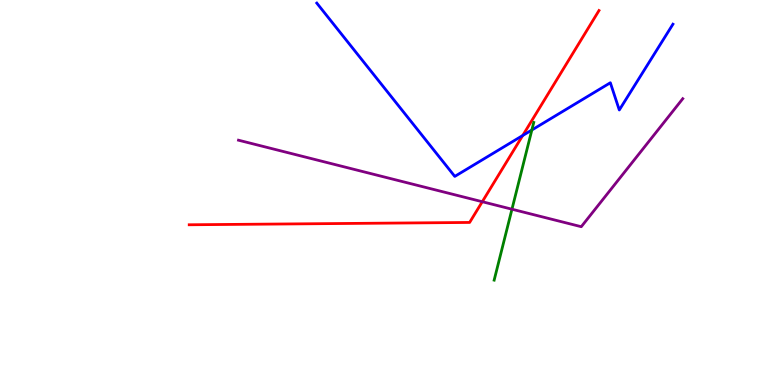[{'lines': ['blue', 'red'], 'intersections': [{'x': 6.74, 'y': 6.48}]}, {'lines': ['green', 'red'], 'intersections': []}, {'lines': ['purple', 'red'], 'intersections': [{'x': 6.22, 'y': 4.76}]}, {'lines': ['blue', 'green'], 'intersections': [{'x': 6.86, 'y': 6.62}]}, {'lines': ['blue', 'purple'], 'intersections': []}, {'lines': ['green', 'purple'], 'intersections': [{'x': 6.61, 'y': 4.57}]}]